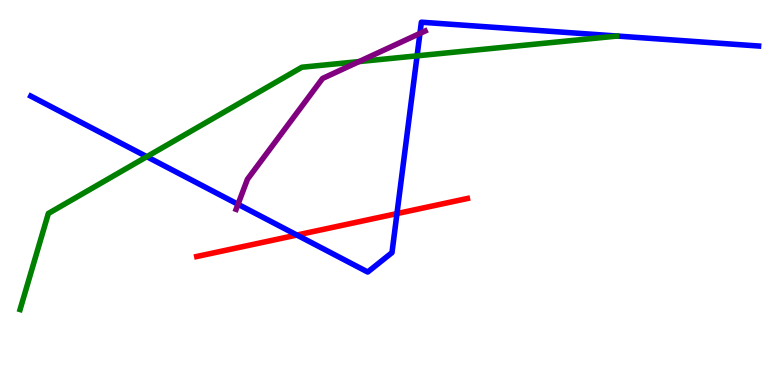[{'lines': ['blue', 'red'], 'intersections': [{'x': 3.83, 'y': 3.9}, {'x': 5.12, 'y': 4.45}]}, {'lines': ['green', 'red'], 'intersections': []}, {'lines': ['purple', 'red'], 'intersections': []}, {'lines': ['blue', 'green'], 'intersections': [{'x': 1.89, 'y': 5.93}, {'x': 5.38, 'y': 8.55}]}, {'lines': ['blue', 'purple'], 'intersections': [{'x': 3.07, 'y': 4.69}, {'x': 5.42, 'y': 9.13}]}, {'lines': ['green', 'purple'], 'intersections': [{'x': 4.63, 'y': 8.4}]}]